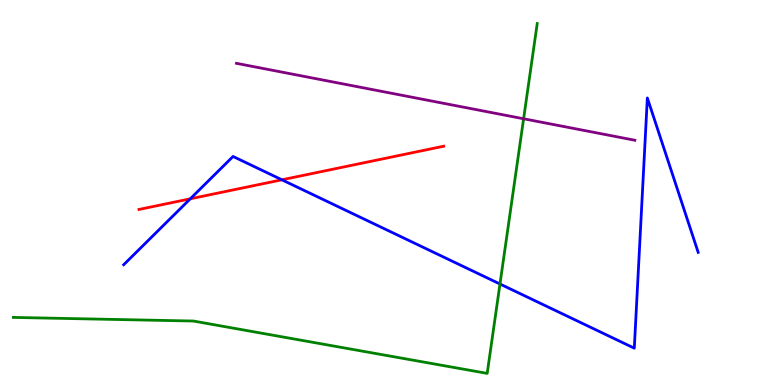[{'lines': ['blue', 'red'], 'intersections': [{'x': 2.46, 'y': 4.84}, {'x': 3.64, 'y': 5.33}]}, {'lines': ['green', 'red'], 'intersections': []}, {'lines': ['purple', 'red'], 'intersections': []}, {'lines': ['blue', 'green'], 'intersections': [{'x': 6.45, 'y': 2.62}]}, {'lines': ['blue', 'purple'], 'intersections': []}, {'lines': ['green', 'purple'], 'intersections': [{'x': 6.76, 'y': 6.92}]}]